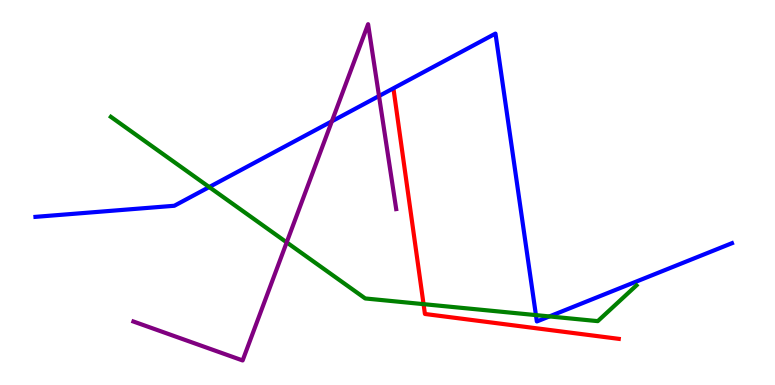[{'lines': ['blue', 'red'], 'intersections': []}, {'lines': ['green', 'red'], 'intersections': [{'x': 5.47, 'y': 2.1}]}, {'lines': ['purple', 'red'], 'intersections': []}, {'lines': ['blue', 'green'], 'intersections': [{'x': 2.7, 'y': 5.14}, {'x': 6.92, 'y': 1.82}, {'x': 7.09, 'y': 1.78}]}, {'lines': ['blue', 'purple'], 'intersections': [{'x': 4.28, 'y': 6.85}, {'x': 4.89, 'y': 7.51}]}, {'lines': ['green', 'purple'], 'intersections': [{'x': 3.7, 'y': 3.7}]}]